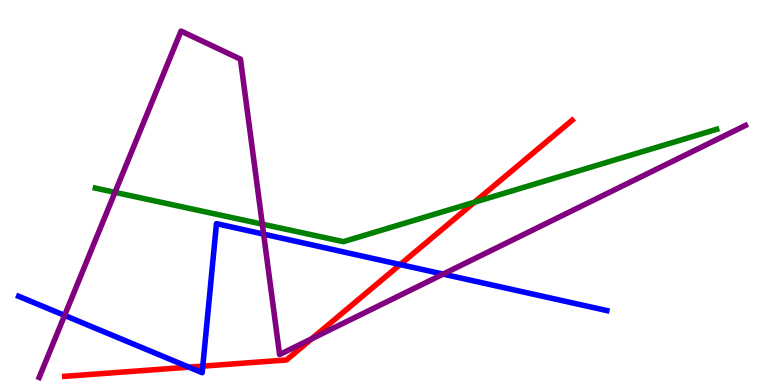[{'lines': ['blue', 'red'], 'intersections': [{'x': 2.44, 'y': 0.463}, {'x': 2.62, 'y': 0.49}, {'x': 5.16, 'y': 3.13}]}, {'lines': ['green', 'red'], 'intersections': [{'x': 6.12, 'y': 4.75}]}, {'lines': ['purple', 'red'], 'intersections': [{'x': 4.02, 'y': 1.2}]}, {'lines': ['blue', 'green'], 'intersections': []}, {'lines': ['blue', 'purple'], 'intersections': [{'x': 0.833, 'y': 1.81}, {'x': 3.4, 'y': 3.92}, {'x': 5.72, 'y': 2.88}]}, {'lines': ['green', 'purple'], 'intersections': [{'x': 1.48, 'y': 5.0}, {'x': 3.38, 'y': 4.18}]}]